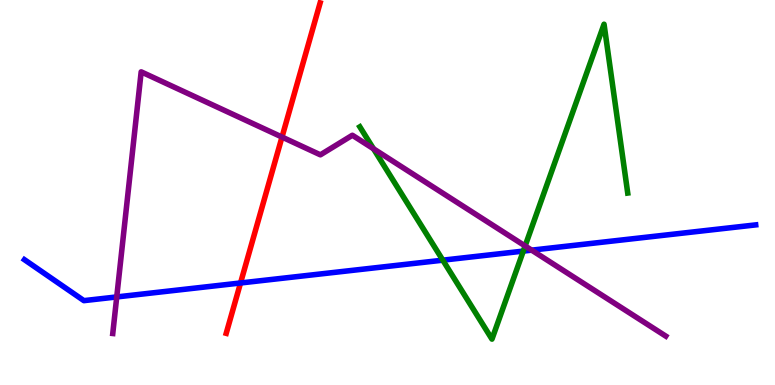[{'lines': ['blue', 'red'], 'intersections': [{'x': 3.1, 'y': 2.65}]}, {'lines': ['green', 'red'], 'intersections': []}, {'lines': ['purple', 'red'], 'intersections': [{'x': 3.64, 'y': 6.44}]}, {'lines': ['blue', 'green'], 'intersections': [{'x': 5.71, 'y': 3.24}, {'x': 6.75, 'y': 3.48}]}, {'lines': ['blue', 'purple'], 'intersections': [{'x': 1.51, 'y': 2.29}, {'x': 6.86, 'y': 3.5}]}, {'lines': ['green', 'purple'], 'intersections': [{'x': 4.82, 'y': 6.14}, {'x': 6.78, 'y': 3.61}]}]